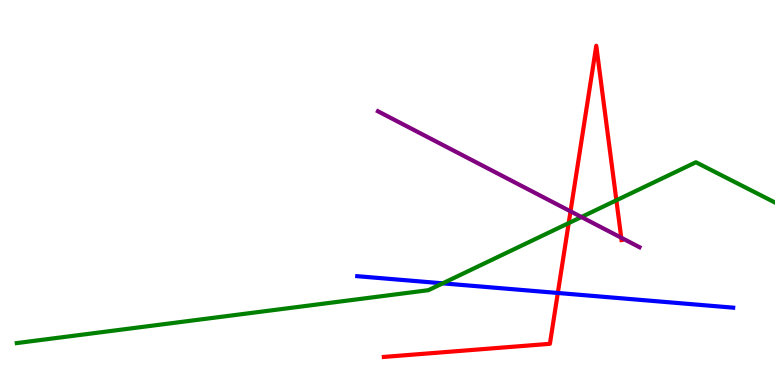[{'lines': ['blue', 'red'], 'intersections': [{'x': 7.2, 'y': 2.39}]}, {'lines': ['green', 'red'], 'intersections': [{'x': 7.34, 'y': 4.21}, {'x': 7.95, 'y': 4.8}]}, {'lines': ['purple', 'red'], 'intersections': [{'x': 7.36, 'y': 4.51}, {'x': 8.02, 'y': 3.83}]}, {'lines': ['blue', 'green'], 'intersections': [{'x': 5.71, 'y': 2.64}]}, {'lines': ['blue', 'purple'], 'intersections': []}, {'lines': ['green', 'purple'], 'intersections': [{'x': 7.5, 'y': 4.36}]}]